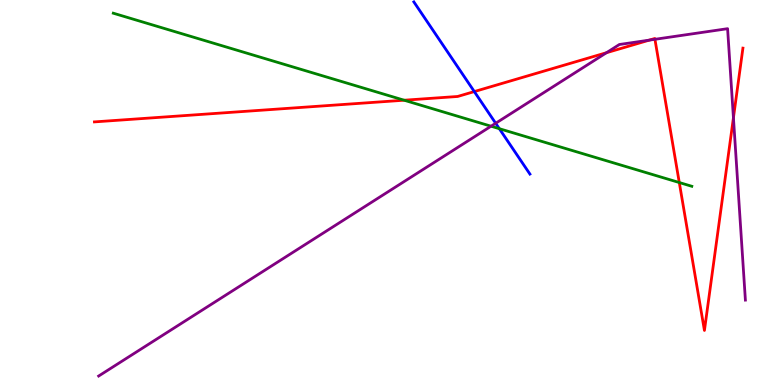[{'lines': ['blue', 'red'], 'intersections': [{'x': 6.12, 'y': 7.62}]}, {'lines': ['green', 'red'], 'intersections': [{'x': 5.21, 'y': 7.4}, {'x': 8.76, 'y': 5.26}]}, {'lines': ['purple', 'red'], 'intersections': [{'x': 7.83, 'y': 8.63}, {'x': 8.38, 'y': 8.96}, {'x': 8.45, 'y': 8.98}, {'x': 9.46, 'y': 6.94}]}, {'lines': ['blue', 'green'], 'intersections': [{'x': 6.44, 'y': 6.66}]}, {'lines': ['blue', 'purple'], 'intersections': [{'x': 6.4, 'y': 6.8}]}, {'lines': ['green', 'purple'], 'intersections': [{'x': 6.34, 'y': 6.72}]}]